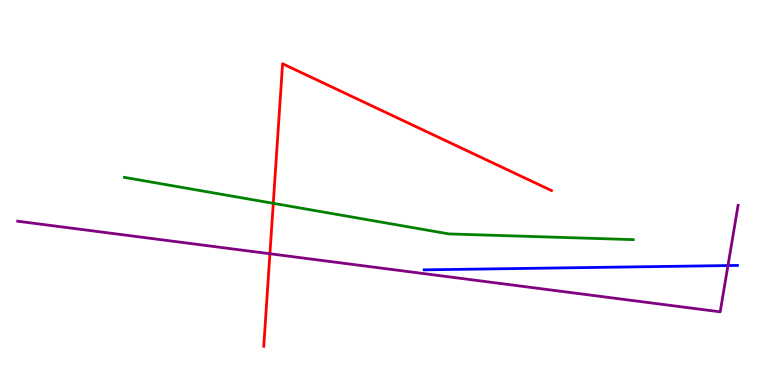[{'lines': ['blue', 'red'], 'intersections': []}, {'lines': ['green', 'red'], 'intersections': [{'x': 3.53, 'y': 4.72}]}, {'lines': ['purple', 'red'], 'intersections': [{'x': 3.48, 'y': 3.41}]}, {'lines': ['blue', 'green'], 'intersections': []}, {'lines': ['blue', 'purple'], 'intersections': [{'x': 9.39, 'y': 3.1}]}, {'lines': ['green', 'purple'], 'intersections': []}]